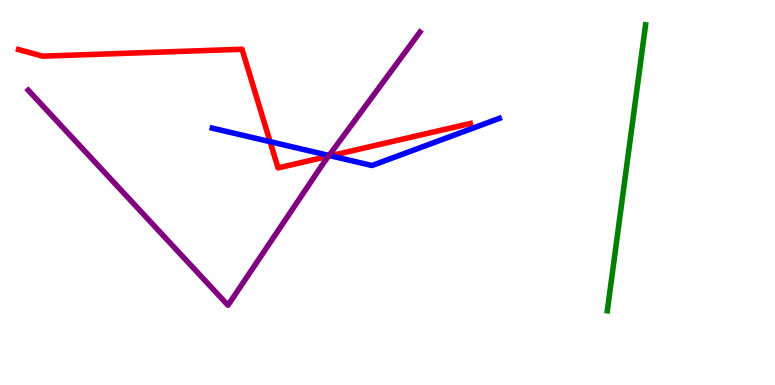[{'lines': ['blue', 'red'], 'intersections': [{'x': 3.48, 'y': 6.32}, {'x': 4.26, 'y': 5.95}]}, {'lines': ['green', 'red'], 'intersections': []}, {'lines': ['purple', 'red'], 'intersections': [{'x': 4.24, 'y': 5.94}]}, {'lines': ['blue', 'green'], 'intersections': []}, {'lines': ['blue', 'purple'], 'intersections': [{'x': 4.25, 'y': 5.96}]}, {'lines': ['green', 'purple'], 'intersections': []}]